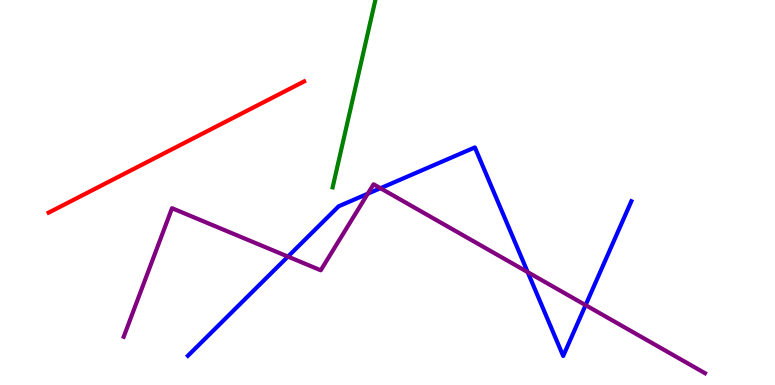[{'lines': ['blue', 'red'], 'intersections': []}, {'lines': ['green', 'red'], 'intersections': []}, {'lines': ['purple', 'red'], 'intersections': []}, {'lines': ['blue', 'green'], 'intersections': []}, {'lines': ['blue', 'purple'], 'intersections': [{'x': 3.72, 'y': 3.34}, {'x': 4.75, 'y': 4.97}, {'x': 4.91, 'y': 5.11}, {'x': 6.81, 'y': 2.93}, {'x': 7.56, 'y': 2.07}]}, {'lines': ['green', 'purple'], 'intersections': []}]